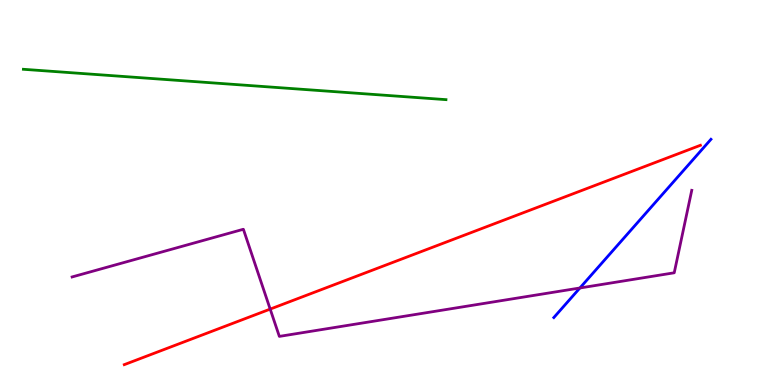[{'lines': ['blue', 'red'], 'intersections': []}, {'lines': ['green', 'red'], 'intersections': []}, {'lines': ['purple', 'red'], 'intersections': [{'x': 3.49, 'y': 1.97}]}, {'lines': ['blue', 'green'], 'intersections': []}, {'lines': ['blue', 'purple'], 'intersections': [{'x': 7.48, 'y': 2.52}]}, {'lines': ['green', 'purple'], 'intersections': []}]